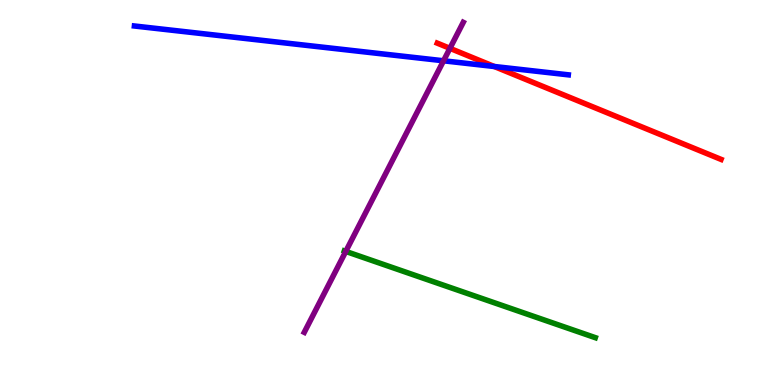[{'lines': ['blue', 'red'], 'intersections': [{'x': 6.38, 'y': 8.27}]}, {'lines': ['green', 'red'], 'intersections': []}, {'lines': ['purple', 'red'], 'intersections': [{'x': 5.81, 'y': 8.74}]}, {'lines': ['blue', 'green'], 'intersections': []}, {'lines': ['blue', 'purple'], 'intersections': [{'x': 5.72, 'y': 8.42}]}, {'lines': ['green', 'purple'], 'intersections': [{'x': 4.46, 'y': 3.47}]}]